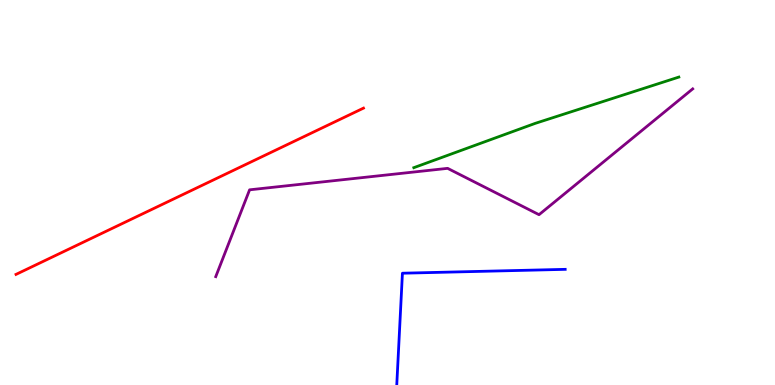[{'lines': ['blue', 'red'], 'intersections': []}, {'lines': ['green', 'red'], 'intersections': []}, {'lines': ['purple', 'red'], 'intersections': []}, {'lines': ['blue', 'green'], 'intersections': []}, {'lines': ['blue', 'purple'], 'intersections': []}, {'lines': ['green', 'purple'], 'intersections': []}]